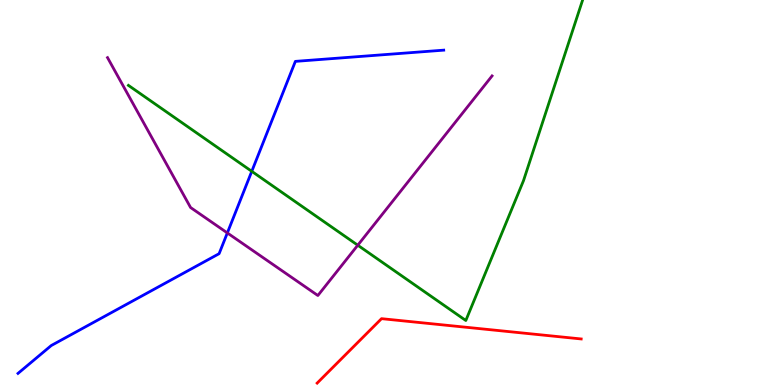[{'lines': ['blue', 'red'], 'intersections': []}, {'lines': ['green', 'red'], 'intersections': []}, {'lines': ['purple', 'red'], 'intersections': []}, {'lines': ['blue', 'green'], 'intersections': [{'x': 3.25, 'y': 5.55}]}, {'lines': ['blue', 'purple'], 'intersections': [{'x': 2.93, 'y': 3.95}]}, {'lines': ['green', 'purple'], 'intersections': [{'x': 4.62, 'y': 3.63}]}]